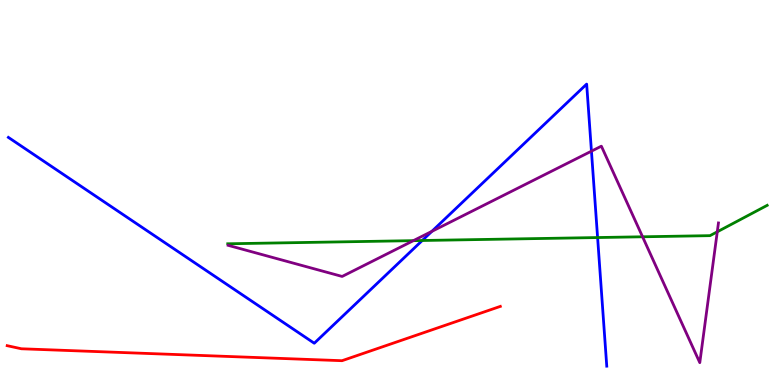[{'lines': ['blue', 'red'], 'intersections': []}, {'lines': ['green', 'red'], 'intersections': []}, {'lines': ['purple', 'red'], 'intersections': []}, {'lines': ['blue', 'green'], 'intersections': [{'x': 5.45, 'y': 3.75}, {'x': 7.71, 'y': 3.83}]}, {'lines': ['blue', 'purple'], 'intersections': [{'x': 5.57, 'y': 3.99}, {'x': 7.63, 'y': 6.07}]}, {'lines': ['green', 'purple'], 'intersections': [{'x': 5.33, 'y': 3.75}, {'x': 8.29, 'y': 3.85}, {'x': 9.26, 'y': 3.98}]}]